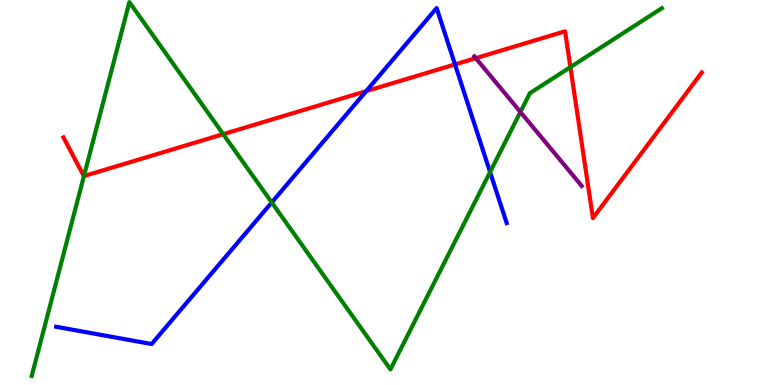[{'lines': ['blue', 'red'], 'intersections': [{'x': 4.72, 'y': 7.63}, {'x': 5.87, 'y': 8.33}]}, {'lines': ['green', 'red'], 'intersections': [{'x': 1.08, 'y': 5.43}, {'x': 2.88, 'y': 6.51}, {'x': 7.36, 'y': 8.26}]}, {'lines': ['purple', 'red'], 'intersections': [{'x': 6.14, 'y': 8.49}]}, {'lines': ['blue', 'green'], 'intersections': [{'x': 3.51, 'y': 4.74}, {'x': 6.32, 'y': 5.53}]}, {'lines': ['blue', 'purple'], 'intersections': []}, {'lines': ['green', 'purple'], 'intersections': [{'x': 6.71, 'y': 7.09}]}]